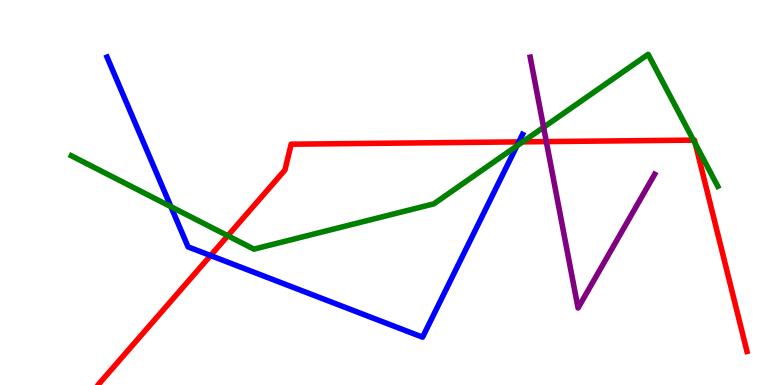[{'lines': ['blue', 'red'], 'intersections': [{'x': 2.72, 'y': 3.36}, {'x': 6.69, 'y': 6.31}]}, {'lines': ['green', 'red'], 'intersections': [{'x': 2.94, 'y': 3.88}, {'x': 6.74, 'y': 6.32}, {'x': 8.95, 'y': 6.36}, {'x': 8.97, 'y': 6.26}]}, {'lines': ['purple', 'red'], 'intersections': [{'x': 7.05, 'y': 6.32}]}, {'lines': ['blue', 'green'], 'intersections': [{'x': 2.21, 'y': 4.63}, {'x': 6.67, 'y': 6.21}]}, {'lines': ['blue', 'purple'], 'intersections': []}, {'lines': ['green', 'purple'], 'intersections': [{'x': 7.01, 'y': 6.69}]}]